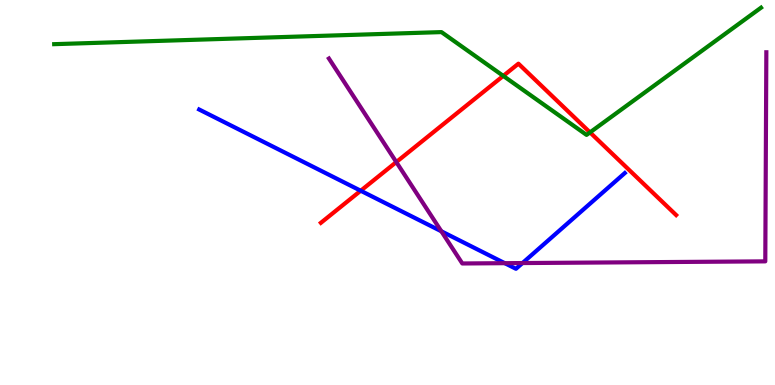[{'lines': ['blue', 'red'], 'intersections': [{'x': 4.65, 'y': 5.05}]}, {'lines': ['green', 'red'], 'intersections': [{'x': 6.49, 'y': 8.03}, {'x': 7.61, 'y': 6.56}]}, {'lines': ['purple', 'red'], 'intersections': [{'x': 5.11, 'y': 5.79}]}, {'lines': ['blue', 'green'], 'intersections': []}, {'lines': ['blue', 'purple'], 'intersections': [{'x': 5.69, 'y': 3.99}, {'x': 6.51, 'y': 3.16}, {'x': 6.74, 'y': 3.17}]}, {'lines': ['green', 'purple'], 'intersections': []}]